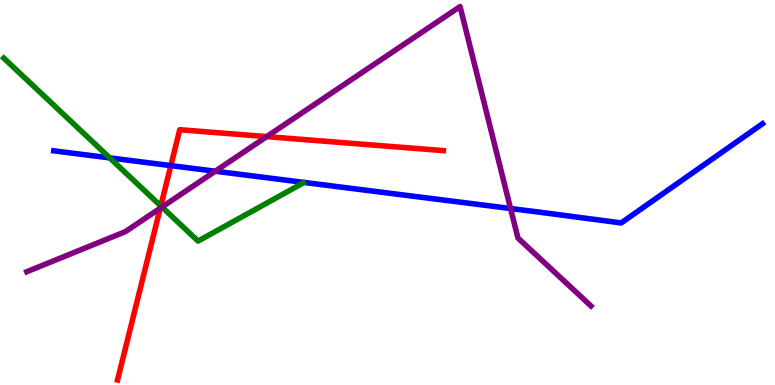[{'lines': ['blue', 'red'], 'intersections': [{'x': 2.2, 'y': 5.7}]}, {'lines': ['green', 'red'], 'intersections': [{'x': 2.07, 'y': 4.65}]}, {'lines': ['purple', 'red'], 'intersections': [{'x': 2.07, 'y': 4.59}, {'x': 3.44, 'y': 6.45}]}, {'lines': ['blue', 'green'], 'intersections': [{'x': 1.42, 'y': 5.9}]}, {'lines': ['blue', 'purple'], 'intersections': [{'x': 2.78, 'y': 5.55}, {'x': 6.59, 'y': 4.58}]}, {'lines': ['green', 'purple'], 'intersections': [{'x': 2.09, 'y': 4.62}]}]